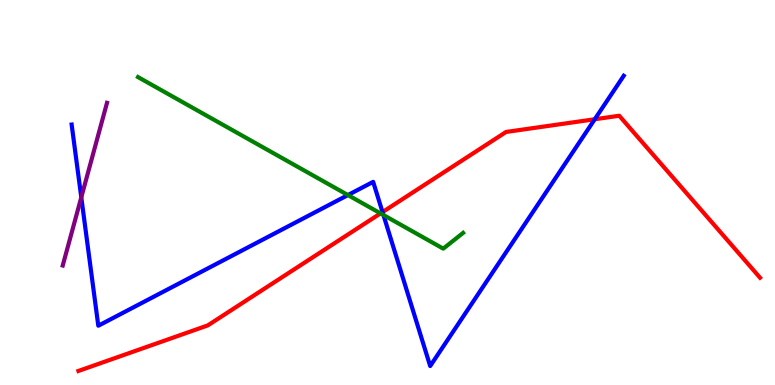[{'lines': ['blue', 'red'], 'intersections': [{'x': 4.94, 'y': 4.49}, {'x': 7.67, 'y': 6.9}]}, {'lines': ['green', 'red'], 'intersections': [{'x': 4.91, 'y': 4.46}]}, {'lines': ['purple', 'red'], 'intersections': []}, {'lines': ['blue', 'green'], 'intersections': [{'x': 4.49, 'y': 4.93}, {'x': 4.95, 'y': 4.42}]}, {'lines': ['blue', 'purple'], 'intersections': [{'x': 1.05, 'y': 4.87}]}, {'lines': ['green', 'purple'], 'intersections': []}]